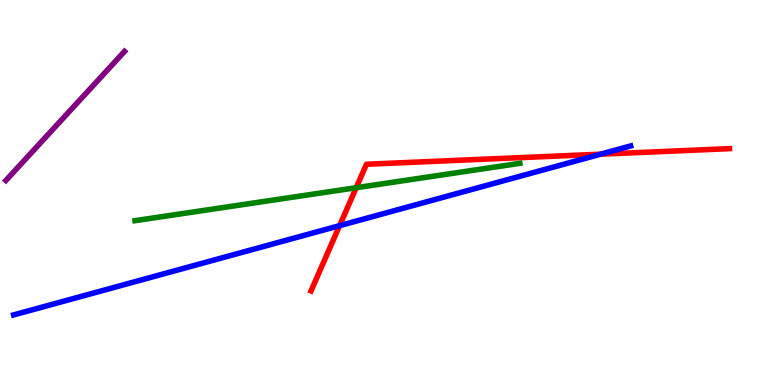[{'lines': ['blue', 'red'], 'intersections': [{'x': 4.38, 'y': 4.14}, {'x': 7.75, 'y': 6.0}]}, {'lines': ['green', 'red'], 'intersections': [{'x': 4.6, 'y': 5.12}]}, {'lines': ['purple', 'red'], 'intersections': []}, {'lines': ['blue', 'green'], 'intersections': []}, {'lines': ['blue', 'purple'], 'intersections': []}, {'lines': ['green', 'purple'], 'intersections': []}]